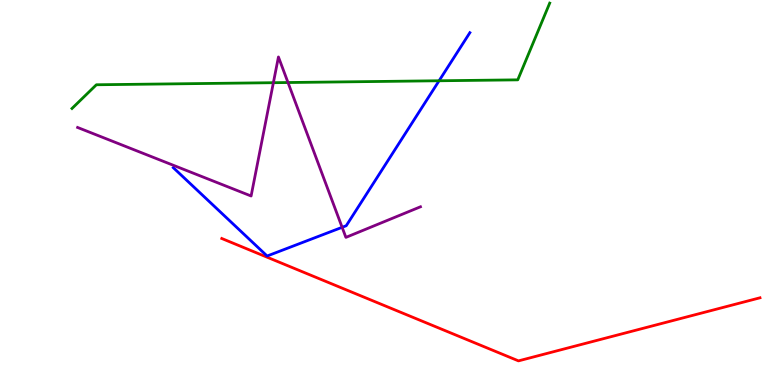[{'lines': ['blue', 'red'], 'intersections': []}, {'lines': ['green', 'red'], 'intersections': []}, {'lines': ['purple', 'red'], 'intersections': []}, {'lines': ['blue', 'green'], 'intersections': [{'x': 5.67, 'y': 7.9}]}, {'lines': ['blue', 'purple'], 'intersections': [{'x': 4.41, 'y': 4.1}]}, {'lines': ['green', 'purple'], 'intersections': [{'x': 3.53, 'y': 7.85}, {'x': 3.72, 'y': 7.86}]}]